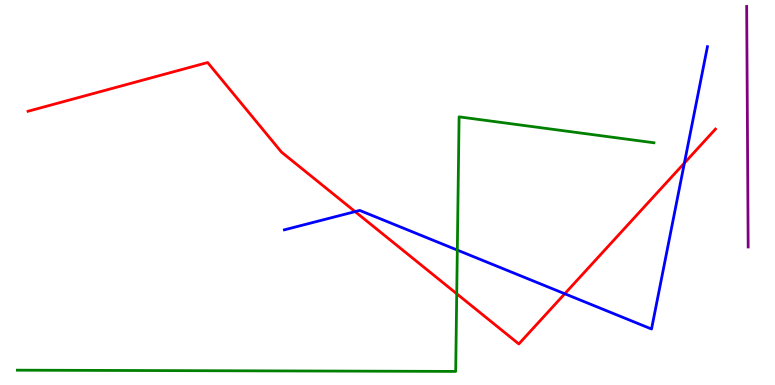[{'lines': ['blue', 'red'], 'intersections': [{'x': 4.58, 'y': 4.5}, {'x': 7.29, 'y': 2.37}, {'x': 8.83, 'y': 5.77}]}, {'lines': ['green', 'red'], 'intersections': [{'x': 5.89, 'y': 2.37}]}, {'lines': ['purple', 'red'], 'intersections': []}, {'lines': ['blue', 'green'], 'intersections': [{'x': 5.9, 'y': 3.5}]}, {'lines': ['blue', 'purple'], 'intersections': []}, {'lines': ['green', 'purple'], 'intersections': []}]